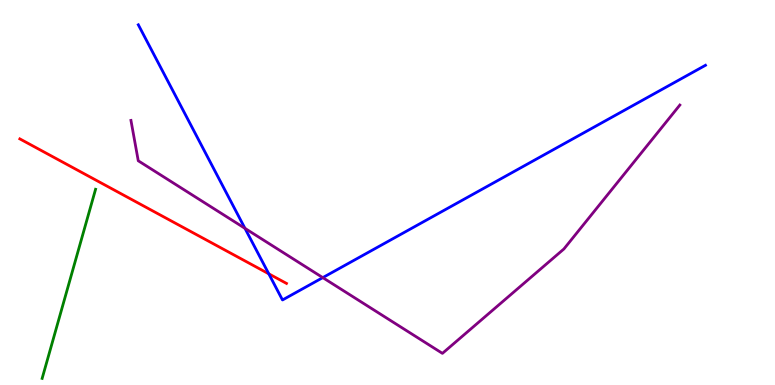[{'lines': ['blue', 'red'], 'intersections': [{'x': 3.47, 'y': 2.89}]}, {'lines': ['green', 'red'], 'intersections': []}, {'lines': ['purple', 'red'], 'intersections': []}, {'lines': ['blue', 'green'], 'intersections': []}, {'lines': ['blue', 'purple'], 'intersections': [{'x': 3.16, 'y': 4.07}, {'x': 4.16, 'y': 2.79}]}, {'lines': ['green', 'purple'], 'intersections': []}]